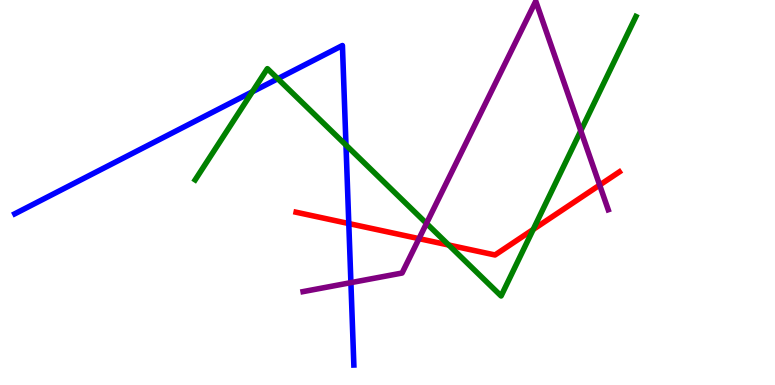[{'lines': ['blue', 'red'], 'intersections': [{'x': 4.5, 'y': 4.19}]}, {'lines': ['green', 'red'], 'intersections': [{'x': 5.79, 'y': 3.64}, {'x': 6.88, 'y': 4.04}]}, {'lines': ['purple', 'red'], 'intersections': [{'x': 5.41, 'y': 3.8}, {'x': 7.74, 'y': 5.19}]}, {'lines': ['blue', 'green'], 'intersections': [{'x': 3.26, 'y': 7.62}, {'x': 3.58, 'y': 7.95}, {'x': 4.46, 'y': 6.23}]}, {'lines': ['blue', 'purple'], 'intersections': [{'x': 4.53, 'y': 2.66}]}, {'lines': ['green', 'purple'], 'intersections': [{'x': 5.5, 'y': 4.2}, {'x': 7.49, 'y': 6.6}]}]